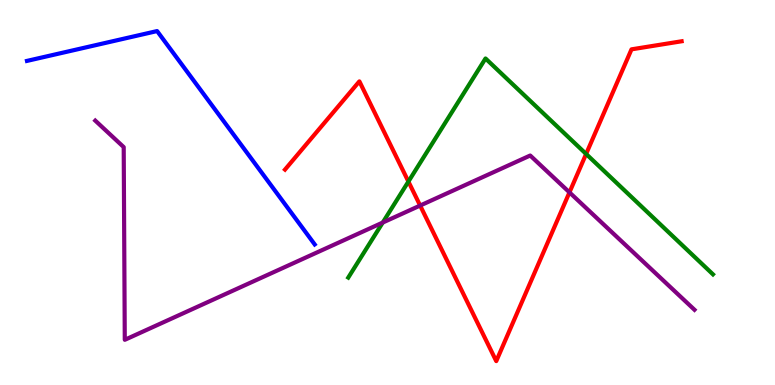[{'lines': ['blue', 'red'], 'intersections': []}, {'lines': ['green', 'red'], 'intersections': [{'x': 5.27, 'y': 5.28}, {'x': 7.56, 'y': 6.0}]}, {'lines': ['purple', 'red'], 'intersections': [{'x': 5.42, 'y': 4.66}, {'x': 7.35, 'y': 5.0}]}, {'lines': ['blue', 'green'], 'intersections': []}, {'lines': ['blue', 'purple'], 'intersections': []}, {'lines': ['green', 'purple'], 'intersections': [{'x': 4.94, 'y': 4.22}]}]